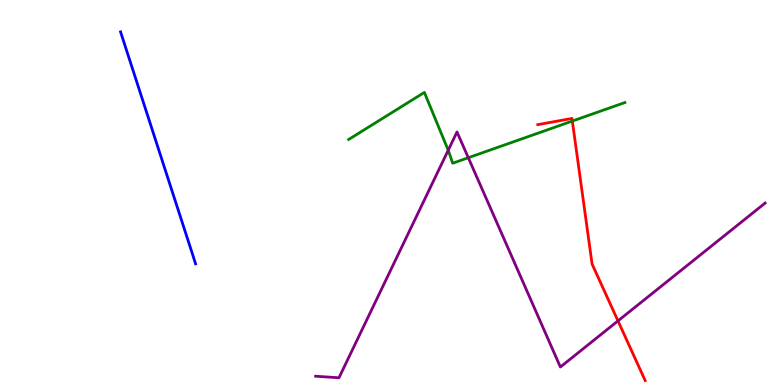[{'lines': ['blue', 'red'], 'intersections': []}, {'lines': ['green', 'red'], 'intersections': [{'x': 7.38, 'y': 6.86}]}, {'lines': ['purple', 'red'], 'intersections': [{'x': 7.97, 'y': 1.67}]}, {'lines': ['blue', 'green'], 'intersections': []}, {'lines': ['blue', 'purple'], 'intersections': []}, {'lines': ['green', 'purple'], 'intersections': [{'x': 5.78, 'y': 6.1}, {'x': 6.04, 'y': 5.9}]}]